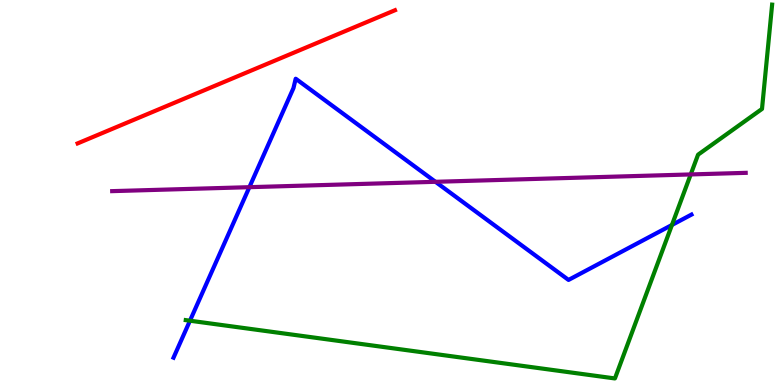[{'lines': ['blue', 'red'], 'intersections': []}, {'lines': ['green', 'red'], 'intersections': []}, {'lines': ['purple', 'red'], 'intersections': []}, {'lines': ['blue', 'green'], 'intersections': [{'x': 2.45, 'y': 1.67}, {'x': 8.67, 'y': 4.16}]}, {'lines': ['blue', 'purple'], 'intersections': [{'x': 3.22, 'y': 5.14}, {'x': 5.62, 'y': 5.28}]}, {'lines': ['green', 'purple'], 'intersections': [{'x': 8.91, 'y': 5.47}]}]